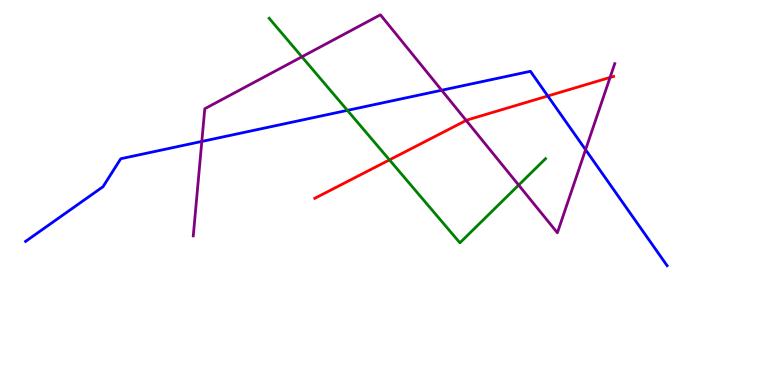[{'lines': ['blue', 'red'], 'intersections': [{'x': 7.07, 'y': 7.51}]}, {'lines': ['green', 'red'], 'intersections': [{'x': 5.03, 'y': 5.85}]}, {'lines': ['purple', 'red'], 'intersections': [{'x': 6.01, 'y': 6.87}, {'x': 7.87, 'y': 7.99}]}, {'lines': ['blue', 'green'], 'intersections': [{'x': 4.48, 'y': 7.13}]}, {'lines': ['blue', 'purple'], 'intersections': [{'x': 2.6, 'y': 6.33}, {'x': 5.7, 'y': 7.66}, {'x': 7.56, 'y': 6.11}]}, {'lines': ['green', 'purple'], 'intersections': [{'x': 3.9, 'y': 8.52}, {'x': 6.69, 'y': 5.19}]}]